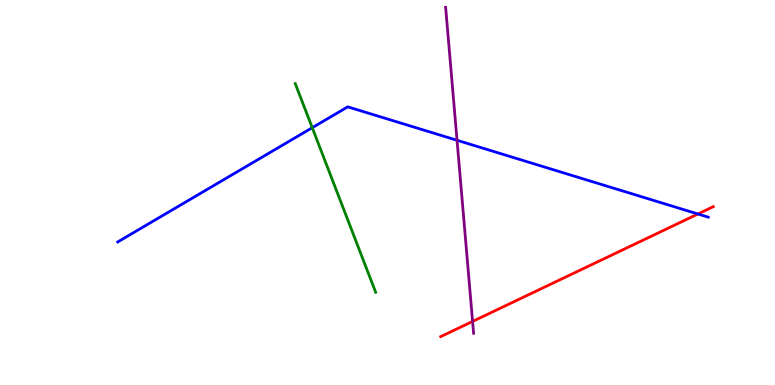[{'lines': ['blue', 'red'], 'intersections': [{'x': 9.01, 'y': 4.44}]}, {'lines': ['green', 'red'], 'intersections': []}, {'lines': ['purple', 'red'], 'intersections': [{'x': 6.1, 'y': 1.65}]}, {'lines': ['blue', 'green'], 'intersections': [{'x': 4.03, 'y': 6.68}]}, {'lines': ['blue', 'purple'], 'intersections': [{'x': 5.9, 'y': 6.36}]}, {'lines': ['green', 'purple'], 'intersections': []}]